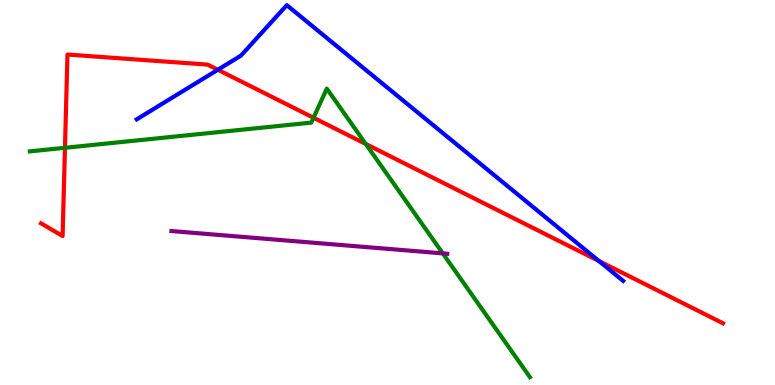[{'lines': ['blue', 'red'], 'intersections': [{'x': 2.81, 'y': 8.19}, {'x': 7.73, 'y': 3.22}]}, {'lines': ['green', 'red'], 'intersections': [{'x': 0.838, 'y': 6.16}, {'x': 4.05, 'y': 6.94}, {'x': 4.72, 'y': 6.26}]}, {'lines': ['purple', 'red'], 'intersections': []}, {'lines': ['blue', 'green'], 'intersections': []}, {'lines': ['blue', 'purple'], 'intersections': []}, {'lines': ['green', 'purple'], 'intersections': [{'x': 5.71, 'y': 3.42}]}]